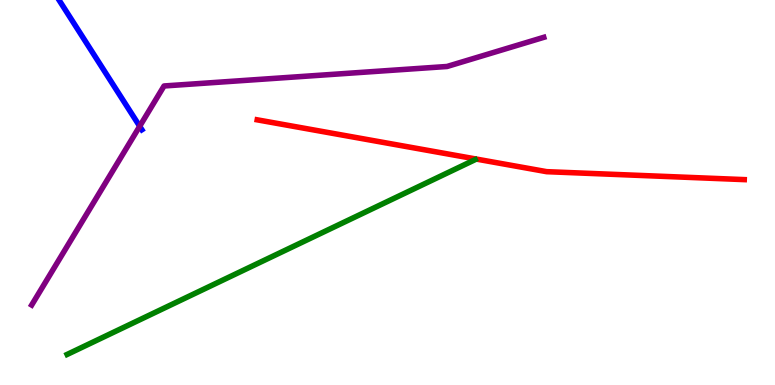[{'lines': ['blue', 'red'], 'intersections': []}, {'lines': ['green', 'red'], 'intersections': []}, {'lines': ['purple', 'red'], 'intersections': []}, {'lines': ['blue', 'green'], 'intersections': []}, {'lines': ['blue', 'purple'], 'intersections': [{'x': 1.8, 'y': 6.72}]}, {'lines': ['green', 'purple'], 'intersections': []}]